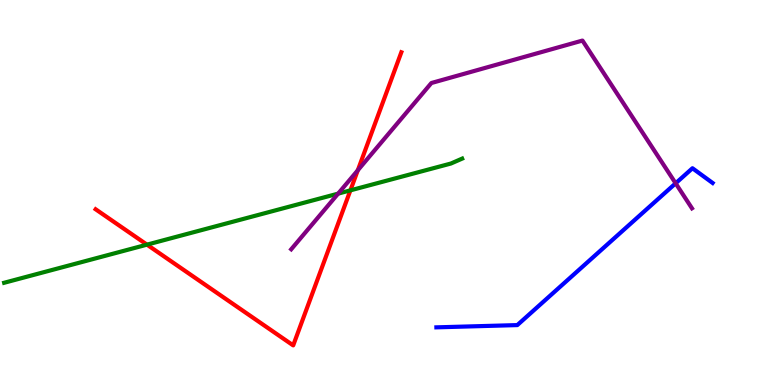[{'lines': ['blue', 'red'], 'intersections': []}, {'lines': ['green', 'red'], 'intersections': [{'x': 1.9, 'y': 3.65}, {'x': 4.52, 'y': 5.06}]}, {'lines': ['purple', 'red'], 'intersections': [{'x': 4.62, 'y': 5.58}]}, {'lines': ['blue', 'green'], 'intersections': []}, {'lines': ['blue', 'purple'], 'intersections': [{'x': 8.72, 'y': 5.24}]}, {'lines': ['green', 'purple'], 'intersections': [{'x': 4.36, 'y': 4.97}]}]